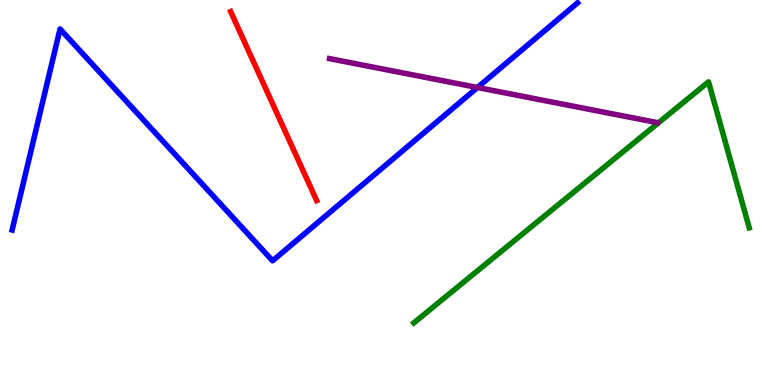[{'lines': ['blue', 'red'], 'intersections': []}, {'lines': ['green', 'red'], 'intersections': []}, {'lines': ['purple', 'red'], 'intersections': []}, {'lines': ['blue', 'green'], 'intersections': []}, {'lines': ['blue', 'purple'], 'intersections': [{'x': 6.16, 'y': 7.73}]}, {'lines': ['green', 'purple'], 'intersections': []}]